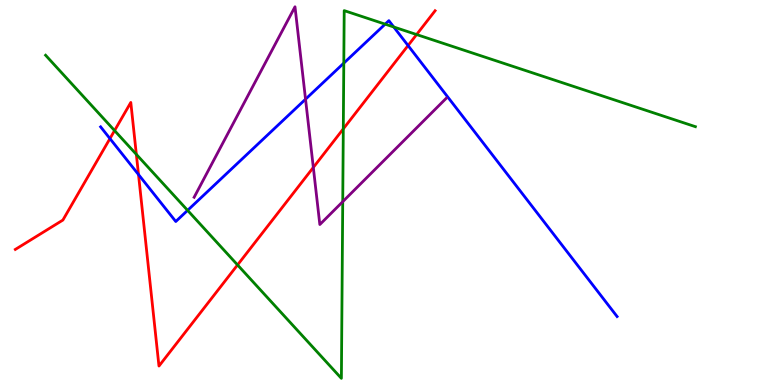[{'lines': ['blue', 'red'], 'intersections': [{'x': 1.42, 'y': 6.4}, {'x': 1.79, 'y': 5.47}, {'x': 5.27, 'y': 8.82}]}, {'lines': ['green', 'red'], 'intersections': [{'x': 1.48, 'y': 6.61}, {'x': 1.76, 'y': 5.99}, {'x': 3.07, 'y': 3.12}, {'x': 4.43, 'y': 6.65}, {'x': 5.38, 'y': 9.1}]}, {'lines': ['purple', 'red'], 'intersections': [{'x': 4.04, 'y': 5.65}]}, {'lines': ['blue', 'green'], 'intersections': [{'x': 2.42, 'y': 4.54}, {'x': 4.44, 'y': 8.36}, {'x': 4.97, 'y': 9.37}, {'x': 5.08, 'y': 9.3}]}, {'lines': ['blue', 'purple'], 'intersections': [{'x': 3.94, 'y': 7.42}]}, {'lines': ['green', 'purple'], 'intersections': [{'x': 4.42, 'y': 4.76}]}]